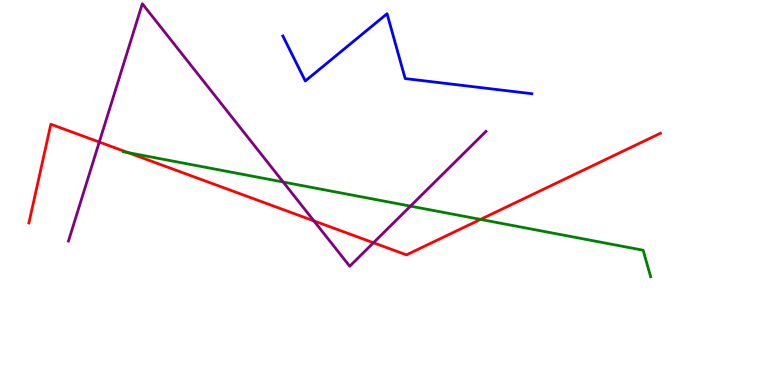[{'lines': ['blue', 'red'], 'intersections': []}, {'lines': ['green', 'red'], 'intersections': [{'x': 1.65, 'y': 6.04}, {'x': 6.2, 'y': 4.3}]}, {'lines': ['purple', 'red'], 'intersections': [{'x': 1.28, 'y': 6.31}, {'x': 4.05, 'y': 4.26}, {'x': 4.82, 'y': 3.69}]}, {'lines': ['blue', 'green'], 'intersections': []}, {'lines': ['blue', 'purple'], 'intersections': []}, {'lines': ['green', 'purple'], 'intersections': [{'x': 3.65, 'y': 5.27}, {'x': 5.3, 'y': 4.65}]}]